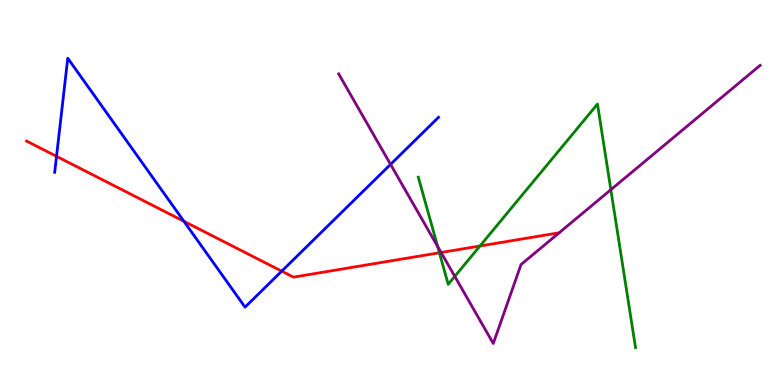[{'lines': ['blue', 'red'], 'intersections': [{'x': 0.729, 'y': 5.94}, {'x': 2.37, 'y': 4.25}, {'x': 3.64, 'y': 2.96}]}, {'lines': ['green', 'red'], 'intersections': [{'x': 5.67, 'y': 3.43}, {'x': 6.19, 'y': 3.61}]}, {'lines': ['purple', 'red'], 'intersections': [{'x': 5.69, 'y': 3.44}]}, {'lines': ['blue', 'green'], 'intersections': []}, {'lines': ['blue', 'purple'], 'intersections': [{'x': 5.04, 'y': 5.73}]}, {'lines': ['green', 'purple'], 'intersections': [{'x': 5.65, 'y': 3.6}, {'x': 5.87, 'y': 2.82}, {'x': 7.88, 'y': 5.07}]}]